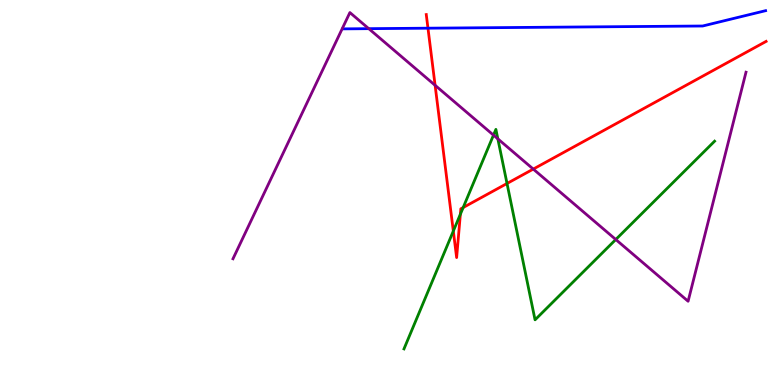[{'lines': ['blue', 'red'], 'intersections': [{'x': 5.52, 'y': 9.27}]}, {'lines': ['green', 'red'], 'intersections': [{'x': 5.85, 'y': 4.0}, {'x': 5.94, 'y': 4.44}, {'x': 5.98, 'y': 4.61}, {'x': 6.54, 'y': 5.23}]}, {'lines': ['purple', 'red'], 'intersections': [{'x': 5.61, 'y': 7.78}, {'x': 6.88, 'y': 5.61}]}, {'lines': ['blue', 'green'], 'intersections': []}, {'lines': ['blue', 'purple'], 'intersections': [{'x': 4.76, 'y': 9.26}]}, {'lines': ['green', 'purple'], 'intersections': [{'x': 6.37, 'y': 6.49}, {'x': 6.42, 'y': 6.39}, {'x': 7.95, 'y': 3.78}]}]